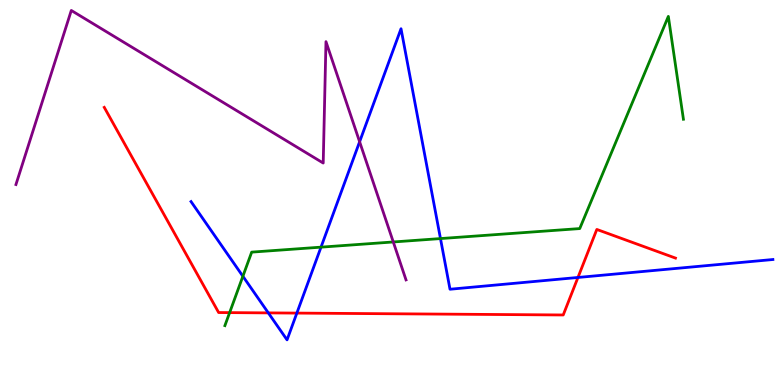[{'lines': ['blue', 'red'], 'intersections': [{'x': 3.46, 'y': 1.87}, {'x': 3.83, 'y': 1.87}, {'x': 7.46, 'y': 2.79}]}, {'lines': ['green', 'red'], 'intersections': [{'x': 2.96, 'y': 1.88}]}, {'lines': ['purple', 'red'], 'intersections': []}, {'lines': ['blue', 'green'], 'intersections': [{'x': 3.13, 'y': 2.82}, {'x': 4.14, 'y': 3.58}, {'x': 5.68, 'y': 3.8}]}, {'lines': ['blue', 'purple'], 'intersections': [{'x': 4.64, 'y': 6.32}]}, {'lines': ['green', 'purple'], 'intersections': [{'x': 5.07, 'y': 3.72}]}]